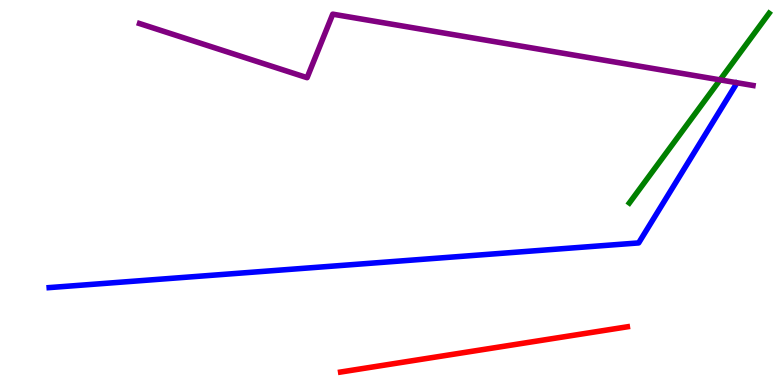[{'lines': ['blue', 'red'], 'intersections': []}, {'lines': ['green', 'red'], 'intersections': []}, {'lines': ['purple', 'red'], 'intersections': []}, {'lines': ['blue', 'green'], 'intersections': []}, {'lines': ['blue', 'purple'], 'intersections': []}, {'lines': ['green', 'purple'], 'intersections': [{'x': 9.29, 'y': 7.93}]}]